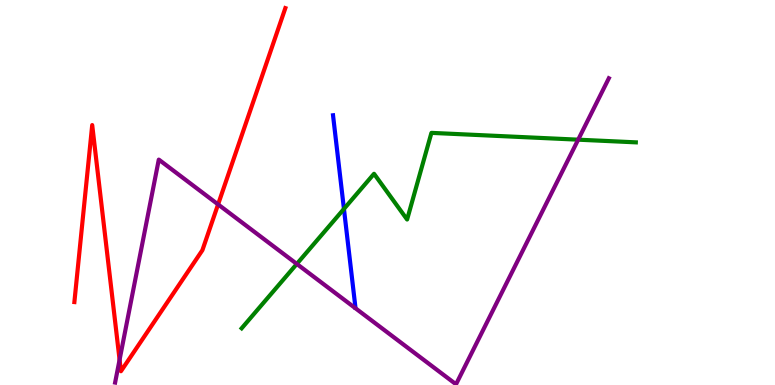[{'lines': ['blue', 'red'], 'intersections': []}, {'lines': ['green', 'red'], 'intersections': []}, {'lines': ['purple', 'red'], 'intersections': [{'x': 1.54, 'y': 0.655}, {'x': 2.81, 'y': 4.69}]}, {'lines': ['blue', 'green'], 'intersections': [{'x': 4.44, 'y': 4.57}]}, {'lines': ['blue', 'purple'], 'intersections': []}, {'lines': ['green', 'purple'], 'intersections': [{'x': 3.83, 'y': 3.14}, {'x': 7.46, 'y': 6.37}]}]